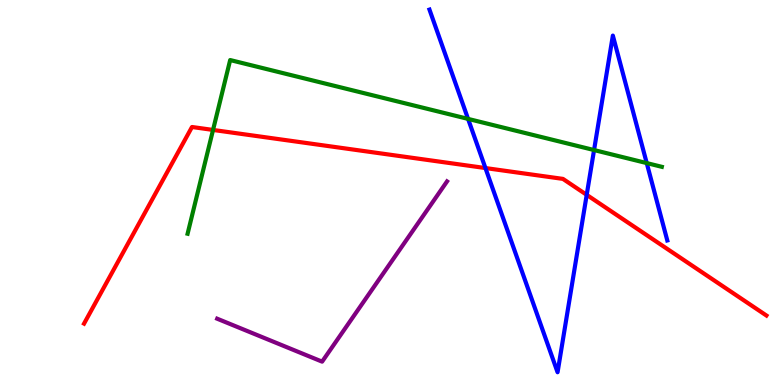[{'lines': ['blue', 'red'], 'intersections': [{'x': 6.26, 'y': 5.64}, {'x': 7.57, 'y': 4.94}]}, {'lines': ['green', 'red'], 'intersections': [{'x': 2.75, 'y': 6.62}]}, {'lines': ['purple', 'red'], 'intersections': []}, {'lines': ['blue', 'green'], 'intersections': [{'x': 6.04, 'y': 6.91}, {'x': 7.67, 'y': 6.1}, {'x': 8.34, 'y': 5.76}]}, {'lines': ['blue', 'purple'], 'intersections': []}, {'lines': ['green', 'purple'], 'intersections': []}]